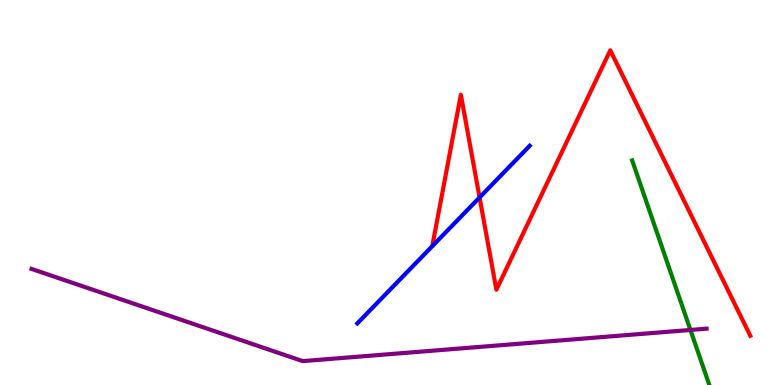[{'lines': ['blue', 'red'], 'intersections': [{'x': 6.19, 'y': 4.87}]}, {'lines': ['green', 'red'], 'intersections': []}, {'lines': ['purple', 'red'], 'intersections': []}, {'lines': ['blue', 'green'], 'intersections': []}, {'lines': ['blue', 'purple'], 'intersections': []}, {'lines': ['green', 'purple'], 'intersections': [{'x': 8.91, 'y': 1.43}]}]